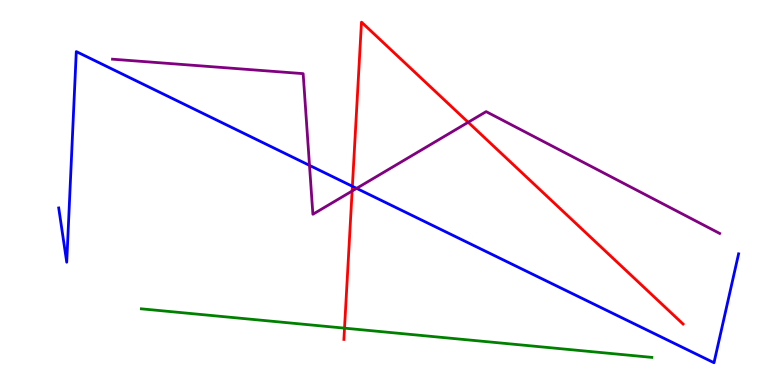[{'lines': ['blue', 'red'], 'intersections': [{'x': 4.55, 'y': 5.16}]}, {'lines': ['green', 'red'], 'intersections': [{'x': 4.45, 'y': 1.48}]}, {'lines': ['purple', 'red'], 'intersections': [{'x': 4.54, 'y': 5.04}, {'x': 6.04, 'y': 6.82}]}, {'lines': ['blue', 'green'], 'intersections': []}, {'lines': ['blue', 'purple'], 'intersections': [{'x': 3.99, 'y': 5.7}, {'x': 4.6, 'y': 5.11}]}, {'lines': ['green', 'purple'], 'intersections': []}]